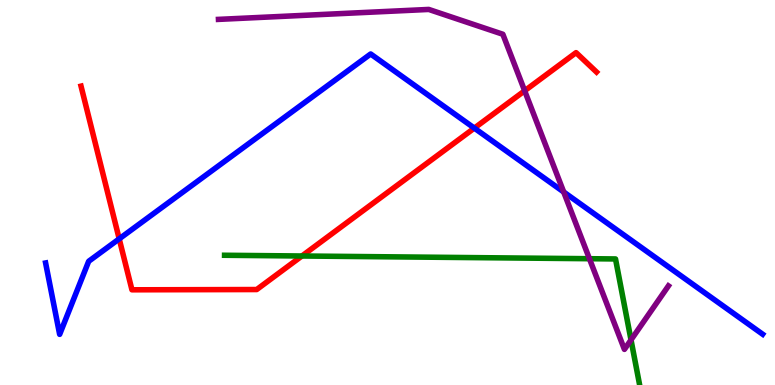[{'lines': ['blue', 'red'], 'intersections': [{'x': 1.54, 'y': 3.8}, {'x': 6.12, 'y': 6.67}]}, {'lines': ['green', 'red'], 'intersections': [{'x': 3.9, 'y': 3.35}]}, {'lines': ['purple', 'red'], 'intersections': [{'x': 6.77, 'y': 7.64}]}, {'lines': ['blue', 'green'], 'intersections': []}, {'lines': ['blue', 'purple'], 'intersections': [{'x': 7.27, 'y': 5.01}]}, {'lines': ['green', 'purple'], 'intersections': [{'x': 7.61, 'y': 3.28}, {'x': 8.14, 'y': 1.17}]}]